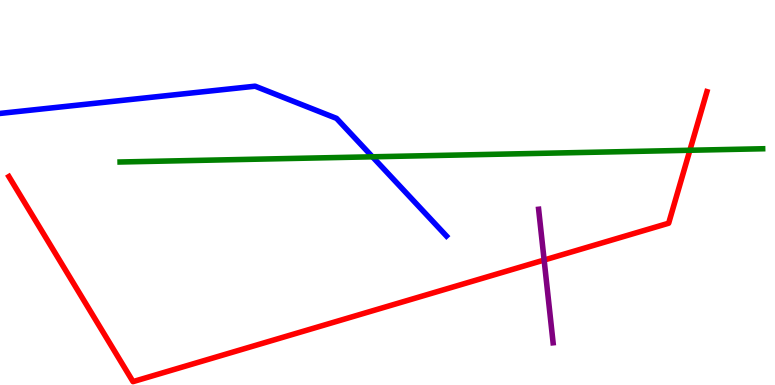[{'lines': ['blue', 'red'], 'intersections': []}, {'lines': ['green', 'red'], 'intersections': [{'x': 8.9, 'y': 6.1}]}, {'lines': ['purple', 'red'], 'intersections': [{'x': 7.02, 'y': 3.25}]}, {'lines': ['blue', 'green'], 'intersections': [{'x': 4.81, 'y': 5.93}]}, {'lines': ['blue', 'purple'], 'intersections': []}, {'lines': ['green', 'purple'], 'intersections': []}]